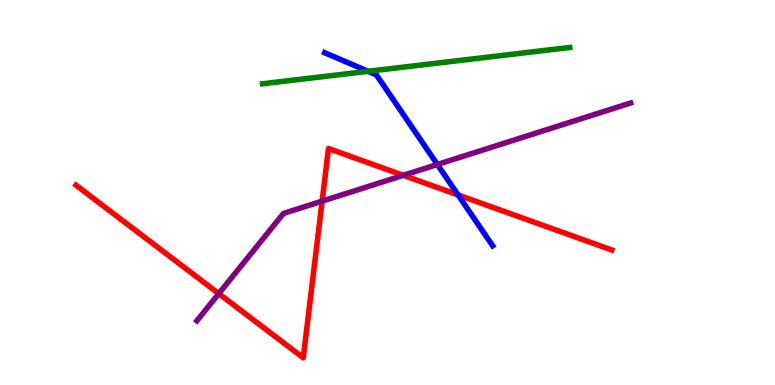[{'lines': ['blue', 'red'], 'intersections': [{'x': 5.91, 'y': 4.94}]}, {'lines': ['green', 'red'], 'intersections': []}, {'lines': ['purple', 'red'], 'intersections': [{'x': 2.82, 'y': 2.37}, {'x': 4.16, 'y': 4.78}, {'x': 5.2, 'y': 5.45}]}, {'lines': ['blue', 'green'], 'intersections': [{'x': 4.75, 'y': 8.15}]}, {'lines': ['blue', 'purple'], 'intersections': [{'x': 5.64, 'y': 5.73}]}, {'lines': ['green', 'purple'], 'intersections': []}]